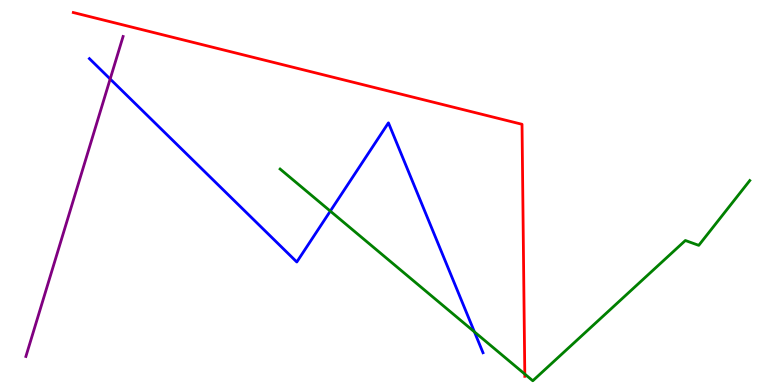[{'lines': ['blue', 'red'], 'intersections': []}, {'lines': ['green', 'red'], 'intersections': [{'x': 6.77, 'y': 0.284}]}, {'lines': ['purple', 'red'], 'intersections': []}, {'lines': ['blue', 'green'], 'intersections': [{'x': 4.26, 'y': 4.52}, {'x': 6.12, 'y': 1.38}]}, {'lines': ['blue', 'purple'], 'intersections': [{'x': 1.42, 'y': 7.95}]}, {'lines': ['green', 'purple'], 'intersections': []}]